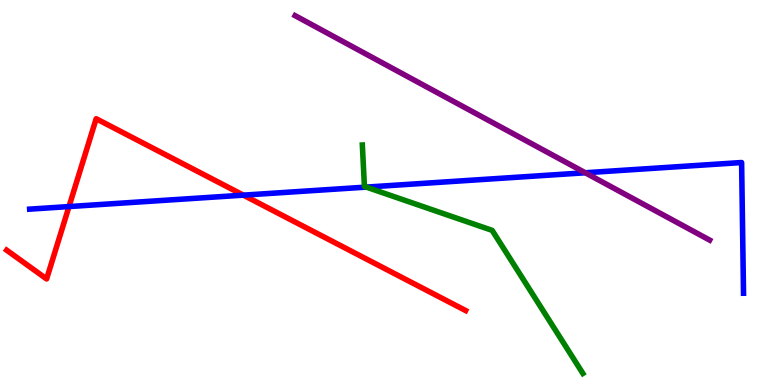[{'lines': ['blue', 'red'], 'intersections': [{'x': 0.89, 'y': 4.63}, {'x': 3.14, 'y': 4.93}]}, {'lines': ['green', 'red'], 'intersections': []}, {'lines': ['purple', 'red'], 'intersections': []}, {'lines': ['blue', 'green'], 'intersections': [{'x': 4.73, 'y': 5.14}]}, {'lines': ['blue', 'purple'], 'intersections': [{'x': 7.55, 'y': 5.51}]}, {'lines': ['green', 'purple'], 'intersections': []}]